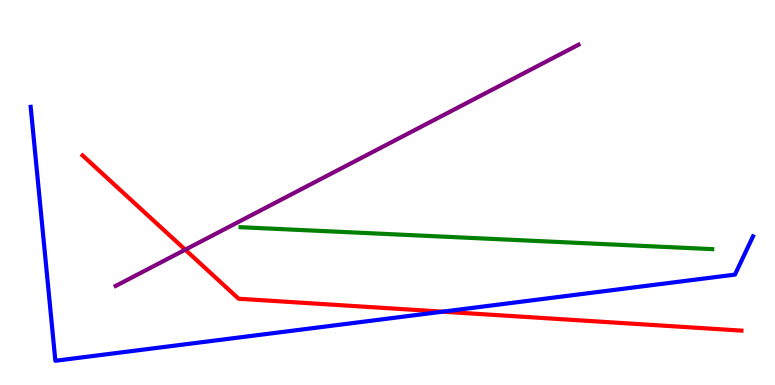[{'lines': ['blue', 'red'], 'intersections': [{'x': 5.71, 'y': 1.9}]}, {'lines': ['green', 'red'], 'intersections': []}, {'lines': ['purple', 'red'], 'intersections': [{'x': 2.39, 'y': 3.51}]}, {'lines': ['blue', 'green'], 'intersections': []}, {'lines': ['blue', 'purple'], 'intersections': []}, {'lines': ['green', 'purple'], 'intersections': []}]